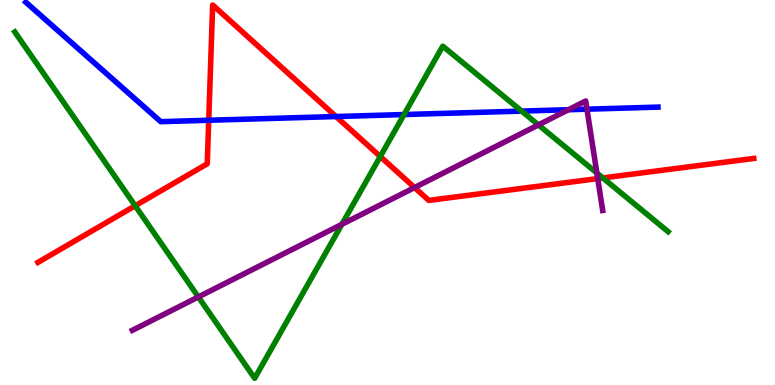[{'lines': ['blue', 'red'], 'intersections': [{'x': 2.69, 'y': 6.88}, {'x': 4.34, 'y': 6.97}]}, {'lines': ['green', 'red'], 'intersections': [{'x': 1.74, 'y': 4.66}, {'x': 4.91, 'y': 5.93}, {'x': 7.78, 'y': 5.38}]}, {'lines': ['purple', 'red'], 'intersections': [{'x': 5.35, 'y': 5.13}, {'x': 7.71, 'y': 5.36}]}, {'lines': ['blue', 'green'], 'intersections': [{'x': 5.21, 'y': 7.02}, {'x': 6.73, 'y': 7.11}]}, {'lines': ['blue', 'purple'], 'intersections': [{'x': 7.33, 'y': 7.15}, {'x': 7.57, 'y': 7.16}]}, {'lines': ['green', 'purple'], 'intersections': [{'x': 2.56, 'y': 2.29}, {'x': 4.41, 'y': 4.17}, {'x': 6.95, 'y': 6.76}, {'x': 7.7, 'y': 5.51}]}]